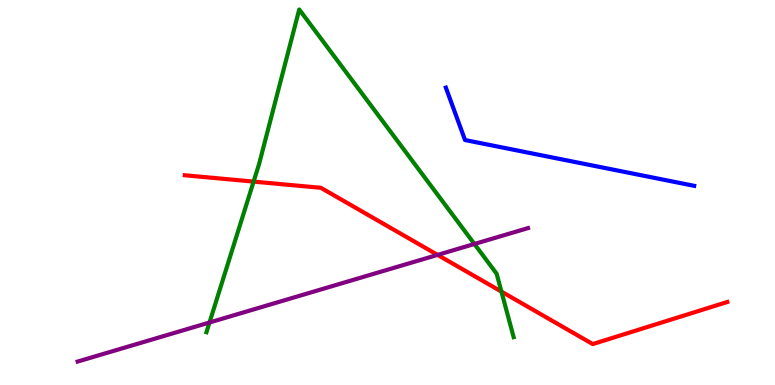[{'lines': ['blue', 'red'], 'intersections': []}, {'lines': ['green', 'red'], 'intersections': [{'x': 3.27, 'y': 5.28}, {'x': 6.47, 'y': 2.43}]}, {'lines': ['purple', 'red'], 'intersections': [{'x': 5.65, 'y': 3.38}]}, {'lines': ['blue', 'green'], 'intersections': []}, {'lines': ['blue', 'purple'], 'intersections': []}, {'lines': ['green', 'purple'], 'intersections': [{'x': 2.7, 'y': 1.62}, {'x': 6.12, 'y': 3.66}]}]